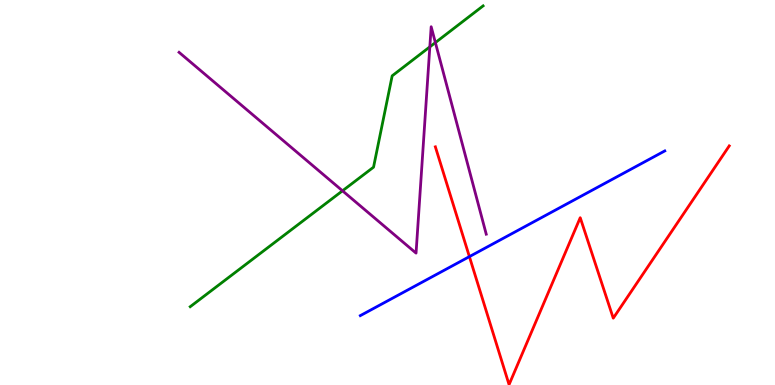[{'lines': ['blue', 'red'], 'intersections': [{'x': 6.06, 'y': 3.33}]}, {'lines': ['green', 'red'], 'intersections': []}, {'lines': ['purple', 'red'], 'intersections': []}, {'lines': ['blue', 'green'], 'intersections': []}, {'lines': ['blue', 'purple'], 'intersections': []}, {'lines': ['green', 'purple'], 'intersections': [{'x': 4.42, 'y': 5.04}, {'x': 5.55, 'y': 8.78}, {'x': 5.62, 'y': 8.89}]}]